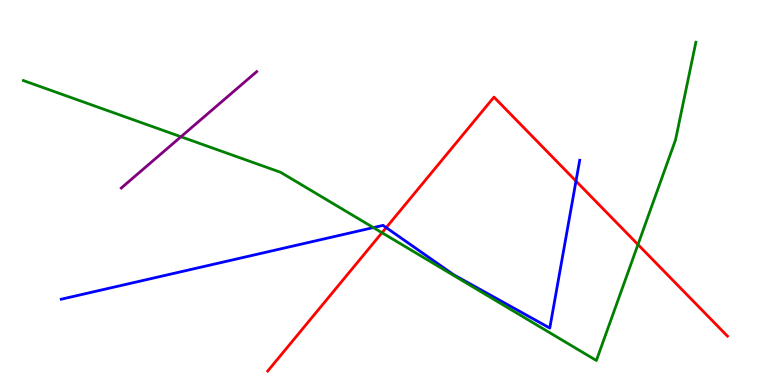[{'lines': ['blue', 'red'], 'intersections': [{'x': 4.98, 'y': 4.09}, {'x': 7.43, 'y': 5.3}]}, {'lines': ['green', 'red'], 'intersections': [{'x': 4.93, 'y': 3.96}, {'x': 8.23, 'y': 3.65}]}, {'lines': ['purple', 'red'], 'intersections': []}, {'lines': ['blue', 'green'], 'intersections': [{'x': 4.82, 'y': 4.09}]}, {'lines': ['blue', 'purple'], 'intersections': []}, {'lines': ['green', 'purple'], 'intersections': [{'x': 2.33, 'y': 6.45}]}]